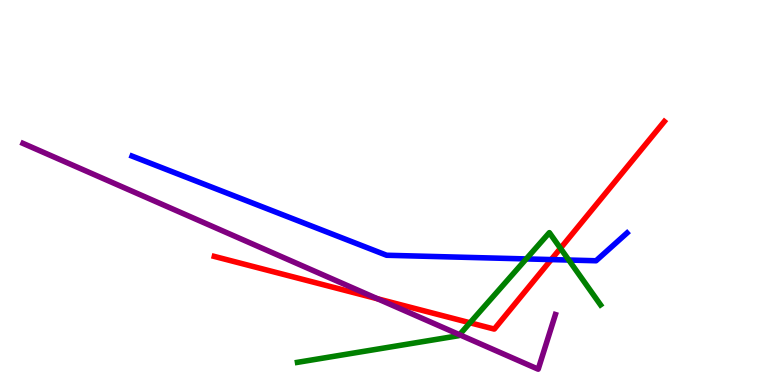[{'lines': ['blue', 'red'], 'intersections': [{'x': 7.11, 'y': 3.26}]}, {'lines': ['green', 'red'], 'intersections': [{'x': 6.06, 'y': 1.62}, {'x': 7.23, 'y': 3.55}]}, {'lines': ['purple', 'red'], 'intersections': [{'x': 4.87, 'y': 2.24}]}, {'lines': ['blue', 'green'], 'intersections': [{'x': 6.79, 'y': 3.27}, {'x': 7.34, 'y': 3.25}]}, {'lines': ['blue', 'purple'], 'intersections': []}, {'lines': ['green', 'purple'], 'intersections': [{'x': 5.93, 'y': 1.31}]}]